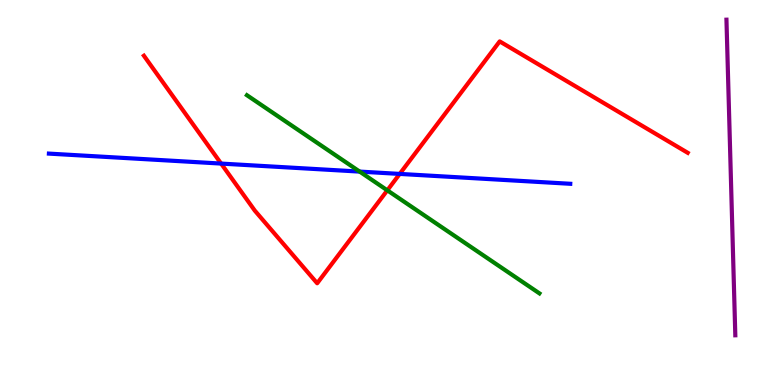[{'lines': ['blue', 'red'], 'intersections': [{'x': 2.85, 'y': 5.75}, {'x': 5.16, 'y': 5.48}]}, {'lines': ['green', 'red'], 'intersections': [{'x': 5.0, 'y': 5.06}]}, {'lines': ['purple', 'red'], 'intersections': []}, {'lines': ['blue', 'green'], 'intersections': [{'x': 4.64, 'y': 5.54}]}, {'lines': ['blue', 'purple'], 'intersections': []}, {'lines': ['green', 'purple'], 'intersections': []}]